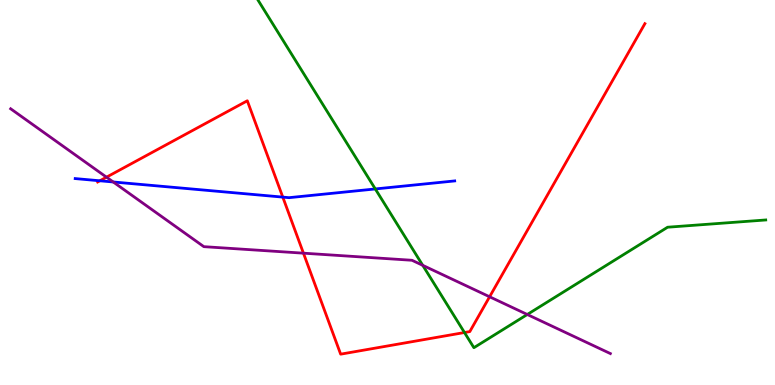[{'lines': ['blue', 'red'], 'intersections': [{'x': 1.29, 'y': 5.3}, {'x': 3.65, 'y': 4.88}]}, {'lines': ['green', 'red'], 'intersections': [{'x': 5.99, 'y': 1.36}]}, {'lines': ['purple', 'red'], 'intersections': [{'x': 1.37, 'y': 5.4}, {'x': 3.92, 'y': 3.42}, {'x': 6.32, 'y': 2.29}]}, {'lines': ['blue', 'green'], 'intersections': [{'x': 4.84, 'y': 5.09}]}, {'lines': ['blue', 'purple'], 'intersections': [{'x': 1.46, 'y': 5.27}]}, {'lines': ['green', 'purple'], 'intersections': [{'x': 5.45, 'y': 3.11}, {'x': 6.8, 'y': 1.83}]}]